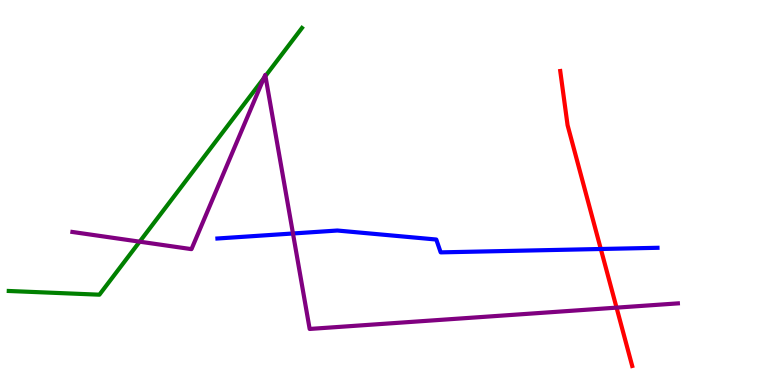[{'lines': ['blue', 'red'], 'intersections': [{'x': 7.75, 'y': 3.53}]}, {'lines': ['green', 'red'], 'intersections': []}, {'lines': ['purple', 'red'], 'intersections': [{'x': 7.96, 'y': 2.01}]}, {'lines': ['blue', 'green'], 'intersections': []}, {'lines': ['blue', 'purple'], 'intersections': [{'x': 3.78, 'y': 3.94}]}, {'lines': ['green', 'purple'], 'intersections': [{'x': 1.8, 'y': 3.72}, {'x': 3.4, 'y': 7.97}, {'x': 3.43, 'y': 8.02}]}]